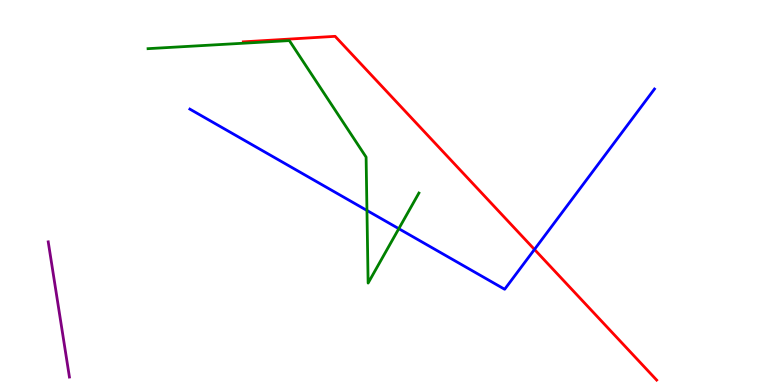[{'lines': ['blue', 'red'], 'intersections': [{'x': 6.9, 'y': 3.52}]}, {'lines': ['green', 'red'], 'intersections': []}, {'lines': ['purple', 'red'], 'intersections': []}, {'lines': ['blue', 'green'], 'intersections': [{'x': 4.73, 'y': 4.53}, {'x': 5.15, 'y': 4.06}]}, {'lines': ['blue', 'purple'], 'intersections': []}, {'lines': ['green', 'purple'], 'intersections': []}]